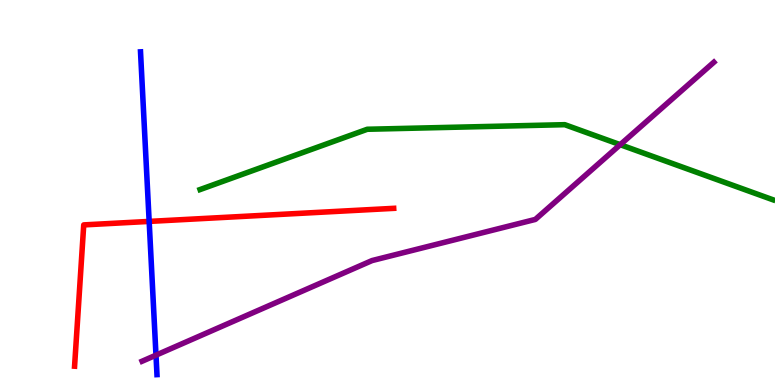[{'lines': ['blue', 'red'], 'intersections': [{'x': 1.92, 'y': 4.25}]}, {'lines': ['green', 'red'], 'intersections': []}, {'lines': ['purple', 'red'], 'intersections': []}, {'lines': ['blue', 'green'], 'intersections': []}, {'lines': ['blue', 'purple'], 'intersections': [{'x': 2.01, 'y': 0.775}]}, {'lines': ['green', 'purple'], 'intersections': [{'x': 8.0, 'y': 6.24}]}]